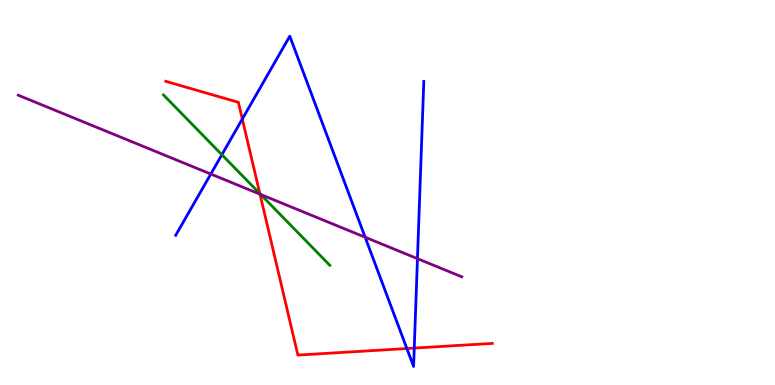[{'lines': ['blue', 'red'], 'intersections': [{'x': 3.13, 'y': 6.91}, {'x': 5.25, 'y': 0.947}, {'x': 5.35, 'y': 0.959}]}, {'lines': ['green', 'red'], 'intersections': [{'x': 3.35, 'y': 4.97}]}, {'lines': ['purple', 'red'], 'intersections': [{'x': 3.35, 'y': 4.96}]}, {'lines': ['blue', 'green'], 'intersections': [{'x': 2.86, 'y': 5.98}]}, {'lines': ['blue', 'purple'], 'intersections': [{'x': 2.72, 'y': 5.48}, {'x': 4.71, 'y': 3.84}, {'x': 5.39, 'y': 3.28}]}, {'lines': ['green', 'purple'], 'intersections': [{'x': 3.36, 'y': 4.95}]}]